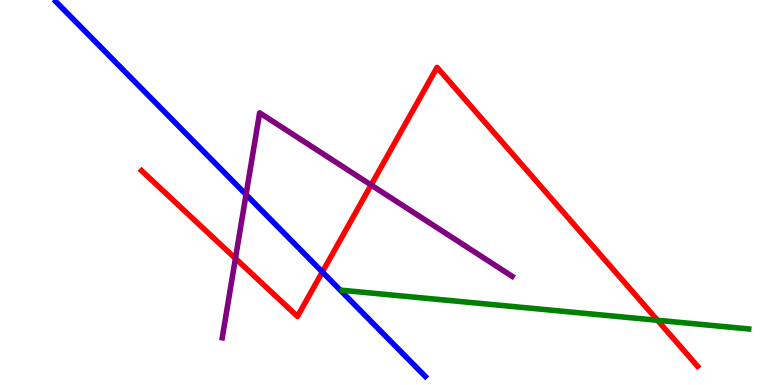[{'lines': ['blue', 'red'], 'intersections': [{'x': 4.16, 'y': 2.94}]}, {'lines': ['green', 'red'], 'intersections': [{'x': 8.48, 'y': 1.68}]}, {'lines': ['purple', 'red'], 'intersections': [{'x': 3.04, 'y': 3.29}, {'x': 4.79, 'y': 5.19}]}, {'lines': ['blue', 'green'], 'intersections': []}, {'lines': ['blue', 'purple'], 'intersections': [{'x': 3.17, 'y': 4.95}]}, {'lines': ['green', 'purple'], 'intersections': []}]